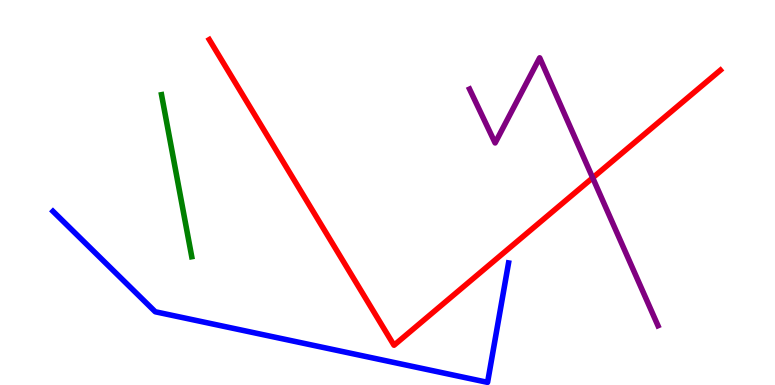[{'lines': ['blue', 'red'], 'intersections': []}, {'lines': ['green', 'red'], 'intersections': []}, {'lines': ['purple', 'red'], 'intersections': [{'x': 7.65, 'y': 5.38}]}, {'lines': ['blue', 'green'], 'intersections': []}, {'lines': ['blue', 'purple'], 'intersections': []}, {'lines': ['green', 'purple'], 'intersections': []}]